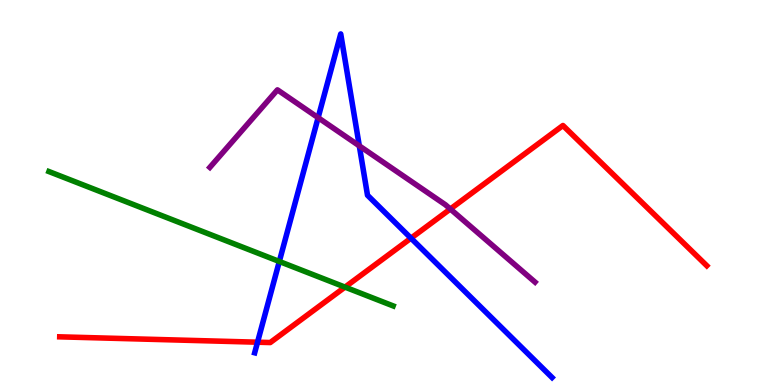[{'lines': ['blue', 'red'], 'intersections': [{'x': 3.32, 'y': 1.11}, {'x': 5.3, 'y': 3.81}]}, {'lines': ['green', 'red'], 'intersections': [{'x': 4.45, 'y': 2.54}]}, {'lines': ['purple', 'red'], 'intersections': [{'x': 5.81, 'y': 4.57}]}, {'lines': ['blue', 'green'], 'intersections': [{'x': 3.6, 'y': 3.21}]}, {'lines': ['blue', 'purple'], 'intersections': [{'x': 4.1, 'y': 6.94}, {'x': 4.64, 'y': 6.21}]}, {'lines': ['green', 'purple'], 'intersections': []}]